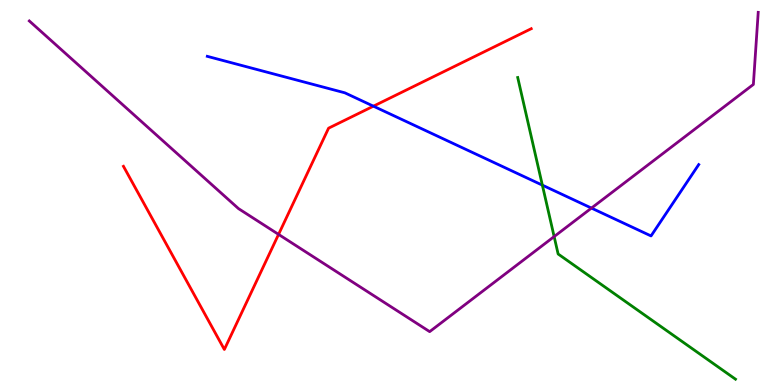[{'lines': ['blue', 'red'], 'intersections': [{'x': 4.82, 'y': 7.24}]}, {'lines': ['green', 'red'], 'intersections': []}, {'lines': ['purple', 'red'], 'intersections': [{'x': 3.59, 'y': 3.91}]}, {'lines': ['blue', 'green'], 'intersections': [{'x': 7.0, 'y': 5.19}]}, {'lines': ['blue', 'purple'], 'intersections': [{'x': 7.63, 'y': 4.6}]}, {'lines': ['green', 'purple'], 'intersections': [{'x': 7.15, 'y': 3.85}]}]